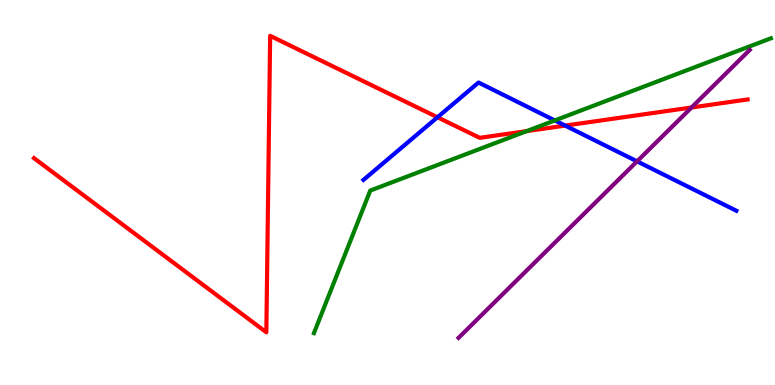[{'lines': ['blue', 'red'], 'intersections': [{'x': 5.64, 'y': 6.95}, {'x': 7.29, 'y': 6.74}]}, {'lines': ['green', 'red'], 'intersections': [{'x': 6.8, 'y': 6.59}]}, {'lines': ['purple', 'red'], 'intersections': [{'x': 8.92, 'y': 7.21}]}, {'lines': ['blue', 'green'], 'intersections': [{'x': 7.16, 'y': 6.87}]}, {'lines': ['blue', 'purple'], 'intersections': [{'x': 8.22, 'y': 5.81}]}, {'lines': ['green', 'purple'], 'intersections': []}]